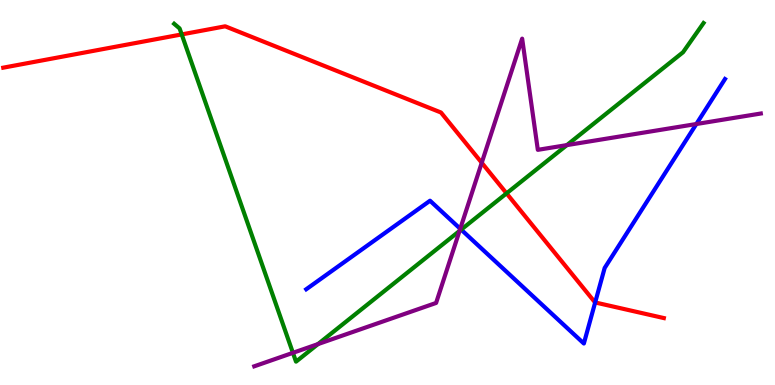[{'lines': ['blue', 'red'], 'intersections': [{'x': 7.68, 'y': 2.14}]}, {'lines': ['green', 'red'], 'intersections': [{'x': 2.34, 'y': 9.11}, {'x': 6.54, 'y': 4.98}]}, {'lines': ['purple', 'red'], 'intersections': [{'x': 6.22, 'y': 5.77}]}, {'lines': ['blue', 'green'], 'intersections': [{'x': 5.95, 'y': 4.04}]}, {'lines': ['blue', 'purple'], 'intersections': [{'x': 5.94, 'y': 4.06}, {'x': 8.99, 'y': 6.78}]}, {'lines': ['green', 'purple'], 'intersections': [{'x': 3.78, 'y': 0.836}, {'x': 4.1, 'y': 1.06}, {'x': 5.93, 'y': 4.0}, {'x': 7.31, 'y': 6.23}]}]